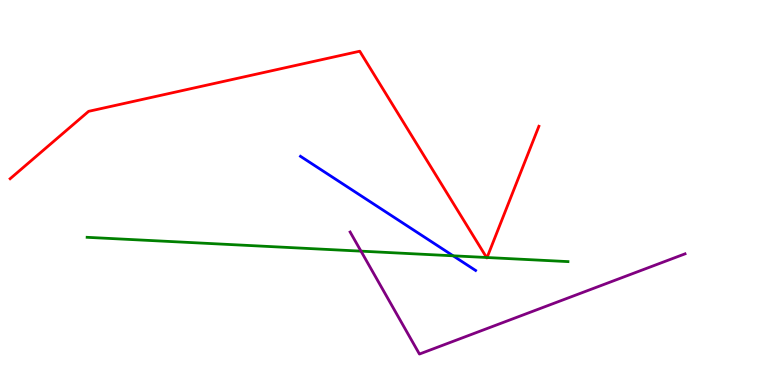[{'lines': ['blue', 'red'], 'intersections': []}, {'lines': ['green', 'red'], 'intersections': [{'x': 6.28, 'y': 3.31}, {'x': 6.28, 'y': 3.31}]}, {'lines': ['purple', 'red'], 'intersections': []}, {'lines': ['blue', 'green'], 'intersections': [{'x': 5.85, 'y': 3.36}]}, {'lines': ['blue', 'purple'], 'intersections': []}, {'lines': ['green', 'purple'], 'intersections': [{'x': 4.66, 'y': 3.48}]}]